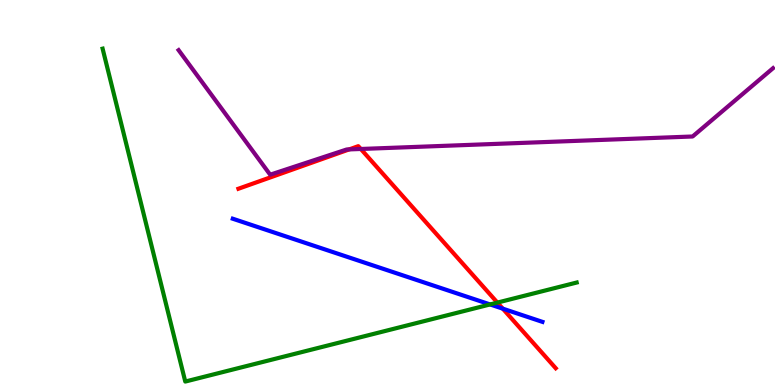[{'lines': ['blue', 'red'], 'intersections': [{'x': 6.49, 'y': 1.98}]}, {'lines': ['green', 'red'], 'intersections': [{'x': 6.42, 'y': 2.14}]}, {'lines': ['purple', 'red'], 'intersections': [{'x': 4.5, 'y': 6.12}, {'x': 4.66, 'y': 6.13}]}, {'lines': ['blue', 'green'], 'intersections': [{'x': 6.32, 'y': 2.09}]}, {'lines': ['blue', 'purple'], 'intersections': []}, {'lines': ['green', 'purple'], 'intersections': []}]